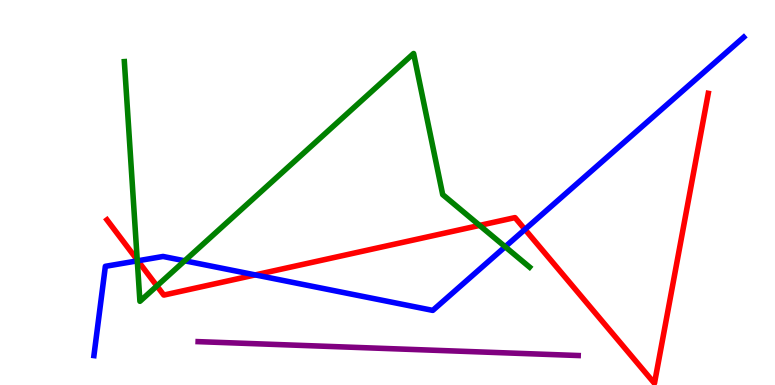[{'lines': ['blue', 'red'], 'intersections': [{'x': 1.78, 'y': 3.23}, {'x': 3.29, 'y': 2.86}, {'x': 6.77, 'y': 4.04}]}, {'lines': ['green', 'red'], 'intersections': [{'x': 1.77, 'y': 3.25}, {'x': 2.02, 'y': 2.57}, {'x': 6.19, 'y': 4.15}]}, {'lines': ['purple', 'red'], 'intersections': []}, {'lines': ['blue', 'green'], 'intersections': [{'x': 1.77, 'y': 3.22}, {'x': 2.38, 'y': 3.23}, {'x': 6.52, 'y': 3.59}]}, {'lines': ['blue', 'purple'], 'intersections': []}, {'lines': ['green', 'purple'], 'intersections': []}]